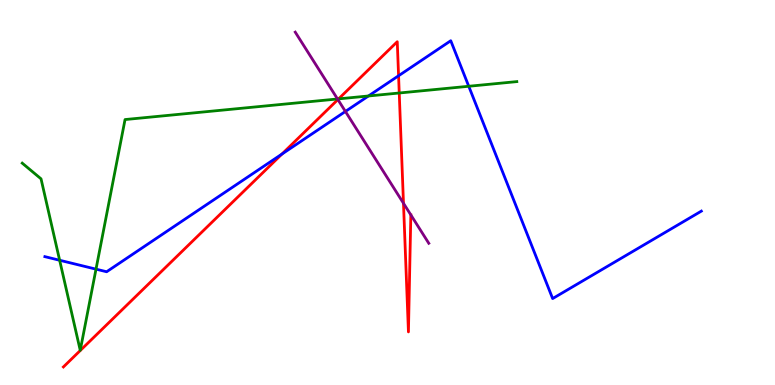[{'lines': ['blue', 'red'], 'intersections': [{'x': 3.64, 'y': 6.0}, {'x': 5.14, 'y': 8.03}]}, {'lines': ['green', 'red'], 'intersections': [{'x': 4.37, 'y': 7.43}, {'x': 5.15, 'y': 7.58}]}, {'lines': ['purple', 'red'], 'intersections': [{'x': 4.36, 'y': 7.41}, {'x': 5.21, 'y': 4.72}]}, {'lines': ['blue', 'green'], 'intersections': [{'x': 0.77, 'y': 3.24}, {'x': 1.24, 'y': 3.01}, {'x': 4.75, 'y': 7.51}, {'x': 6.05, 'y': 7.76}]}, {'lines': ['blue', 'purple'], 'intersections': [{'x': 4.46, 'y': 7.11}]}, {'lines': ['green', 'purple'], 'intersections': [{'x': 4.36, 'y': 7.43}]}]